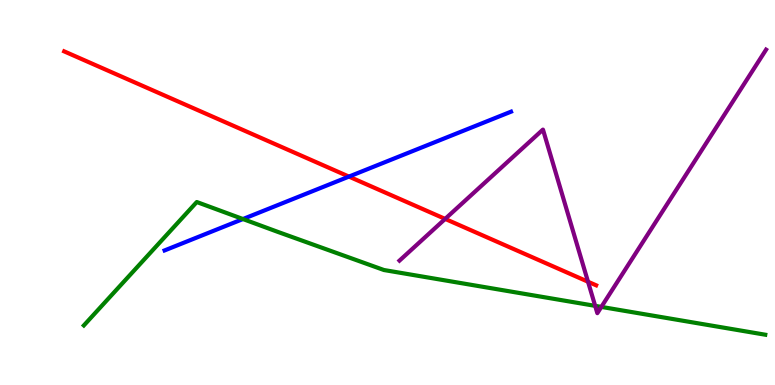[{'lines': ['blue', 'red'], 'intersections': [{'x': 4.5, 'y': 5.41}]}, {'lines': ['green', 'red'], 'intersections': []}, {'lines': ['purple', 'red'], 'intersections': [{'x': 5.74, 'y': 4.31}, {'x': 7.59, 'y': 2.68}]}, {'lines': ['blue', 'green'], 'intersections': [{'x': 3.13, 'y': 4.31}]}, {'lines': ['blue', 'purple'], 'intersections': []}, {'lines': ['green', 'purple'], 'intersections': [{'x': 7.68, 'y': 2.06}, {'x': 7.76, 'y': 2.03}]}]